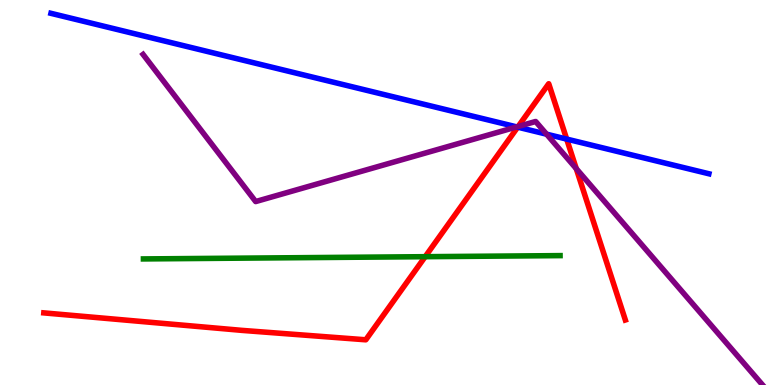[{'lines': ['blue', 'red'], 'intersections': [{'x': 6.68, 'y': 6.7}, {'x': 7.31, 'y': 6.39}]}, {'lines': ['green', 'red'], 'intersections': [{'x': 5.49, 'y': 3.33}]}, {'lines': ['purple', 'red'], 'intersections': [{'x': 6.69, 'y': 6.71}, {'x': 7.44, 'y': 5.62}]}, {'lines': ['blue', 'green'], 'intersections': []}, {'lines': ['blue', 'purple'], 'intersections': [{'x': 6.67, 'y': 6.7}, {'x': 7.05, 'y': 6.51}]}, {'lines': ['green', 'purple'], 'intersections': []}]